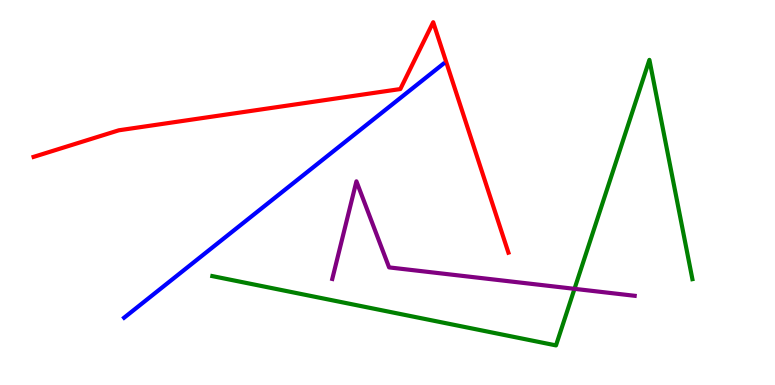[{'lines': ['blue', 'red'], 'intersections': []}, {'lines': ['green', 'red'], 'intersections': []}, {'lines': ['purple', 'red'], 'intersections': []}, {'lines': ['blue', 'green'], 'intersections': []}, {'lines': ['blue', 'purple'], 'intersections': []}, {'lines': ['green', 'purple'], 'intersections': [{'x': 7.41, 'y': 2.5}]}]